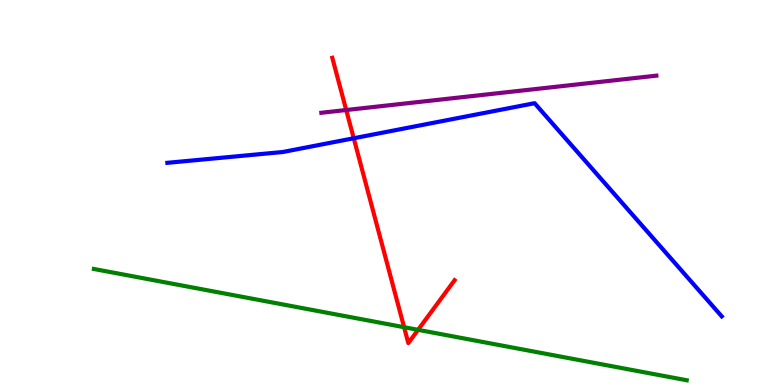[{'lines': ['blue', 'red'], 'intersections': [{'x': 4.56, 'y': 6.41}]}, {'lines': ['green', 'red'], 'intersections': [{'x': 5.21, 'y': 1.5}, {'x': 5.39, 'y': 1.43}]}, {'lines': ['purple', 'red'], 'intersections': [{'x': 4.47, 'y': 7.14}]}, {'lines': ['blue', 'green'], 'intersections': []}, {'lines': ['blue', 'purple'], 'intersections': []}, {'lines': ['green', 'purple'], 'intersections': []}]